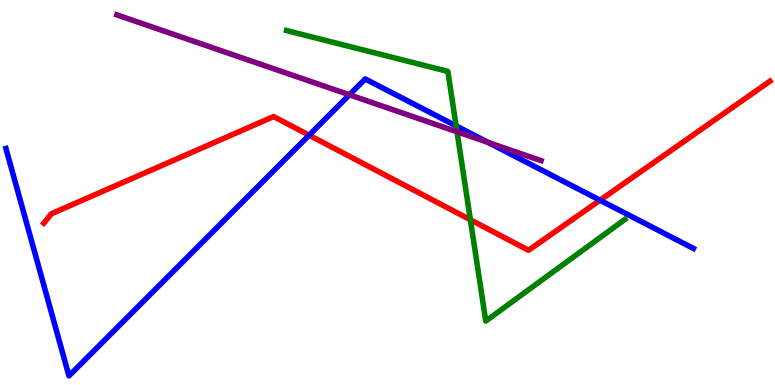[{'lines': ['blue', 'red'], 'intersections': [{'x': 3.99, 'y': 6.49}, {'x': 7.74, 'y': 4.8}]}, {'lines': ['green', 'red'], 'intersections': [{'x': 6.07, 'y': 4.29}]}, {'lines': ['purple', 'red'], 'intersections': []}, {'lines': ['blue', 'green'], 'intersections': [{'x': 5.89, 'y': 6.73}]}, {'lines': ['blue', 'purple'], 'intersections': [{'x': 4.51, 'y': 7.54}, {'x': 6.3, 'y': 6.3}]}, {'lines': ['green', 'purple'], 'intersections': [{'x': 5.9, 'y': 6.58}]}]